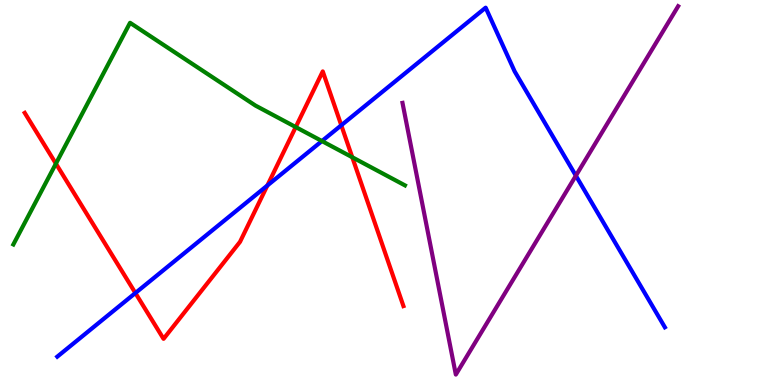[{'lines': ['blue', 'red'], 'intersections': [{'x': 1.75, 'y': 2.39}, {'x': 3.45, 'y': 5.18}, {'x': 4.4, 'y': 6.75}]}, {'lines': ['green', 'red'], 'intersections': [{'x': 0.721, 'y': 5.75}, {'x': 3.82, 'y': 6.7}, {'x': 4.55, 'y': 5.92}]}, {'lines': ['purple', 'red'], 'intersections': []}, {'lines': ['blue', 'green'], 'intersections': [{'x': 4.15, 'y': 6.34}]}, {'lines': ['blue', 'purple'], 'intersections': [{'x': 7.43, 'y': 5.44}]}, {'lines': ['green', 'purple'], 'intersections': []}]